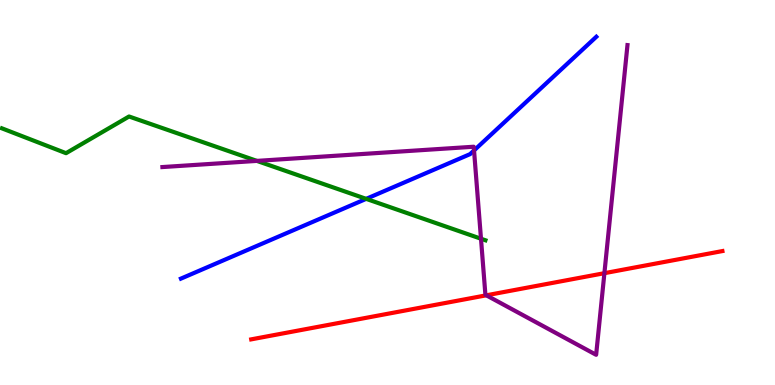[{'lines': ['blue', 'red'], 'intersections': []}, {'lines': ['green', 'red'], 'intersections': []}, {'lines': ['purple', 'red'], 'intersections': [{'x': 6.28, 'y': 2.33}, {'x': 7.8, 'y': 2.9}]}, {'lines': ['blue', 'green'], 'intersections': [{'x': 4.72, 'y': 4.83}]}, {'lines': ['blue', 'purple'], 'intersections': [{'x': 6.12, 'y': 6.09}]}, {'lines': ['green', 'purple'], 'intersections': [{'x': 3.31, 'y': 5.82}, {'x': 6.21, 'y': 3.8}]}]